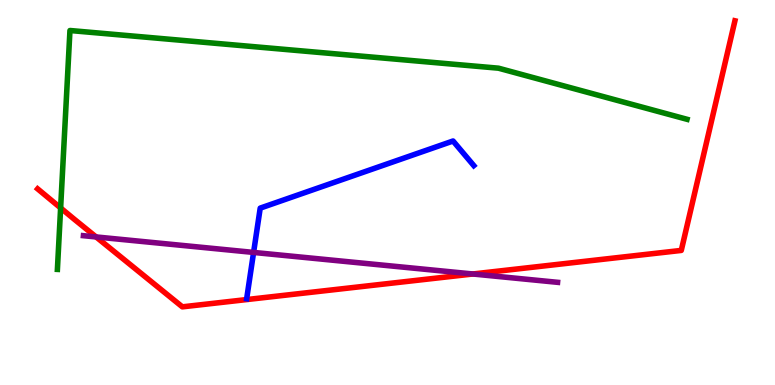[{'lines': ['blue', 'red'], 'intersections': []}, {'lines': ['green', 'red'], 'intersections': [{'x': 0.782, 'y': 4.6}]}, {'lines': ['purple', 'red'], 'intersections': [{'x': 1.24, 'y': 3.85}, {'x': 6.1, 'y': 2.88}]}, {'lines': ['blue', 'green'], 'intersections': []}, {'lines': ['blue', 'purple'], 'intersections': [{'x': 3.27, 'y': 3.44}]}, {'lines': ['green', 'purple'], 'intersections': []}]